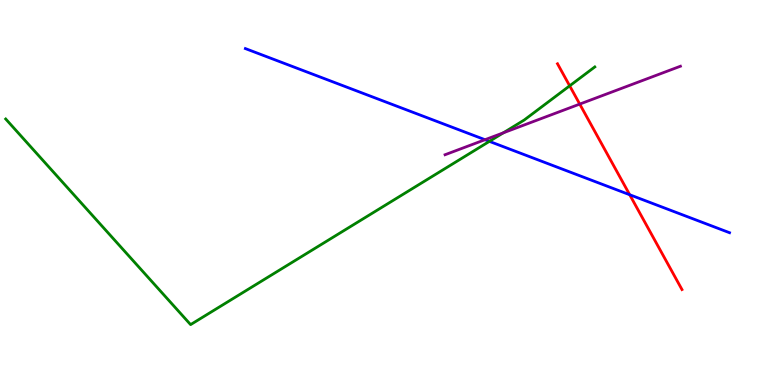[{'lines': ['blue', 'red'], 'intersections': [{'x': 8.13, 'y': 4.94}]}, {'lines': ['green', 'red'], 'intersections': [{'x': 7.35, 'y': 7.77}]}, {'lines': ['purple', 'red'], 'intersections': [{'x': 7.48, 'y': 7.3}]}, {'lines': ['blue', 'green'], 'intersections': [{'x': 6.31, 'y': 6.33}]}, {'lines': ['blue', 'purple'], 'intersections': [{'x': 6.26, 'y': 6.37}]}, {'lines': ['green', 'purple'], 'intersections': [{'x': 6.49, 'y': 6.55}]}]